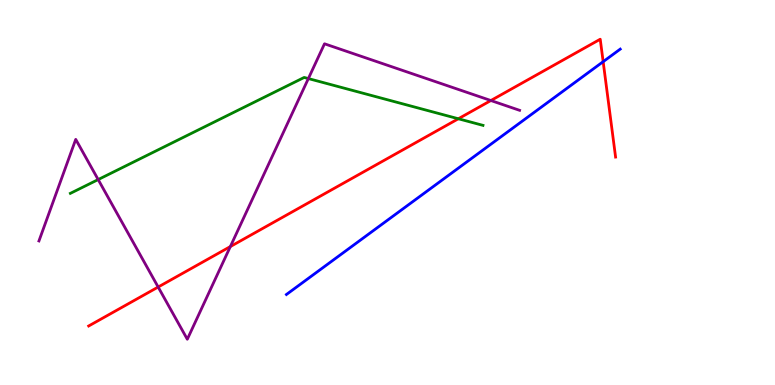[{'lines': ['blue', 'red'], 'intersections': [{'x': 7.78, 'y': 8.4}]}, {'lines': ['green', 'red'], 'intersections': [{'x': 5.91, 'y': 6.92}]}, {'lines': ['purple', 'red'], 'intersections': [{'x': 2.04, 'y': 2.54}, {'x': 2.97, 'y': 3.6}, {'x': 6.33, 'y': 7.39}]}, {'lines': ['blue', 'green'], 'intersections': []}, {'lines': ['blue', 'purple'], 'intersections': []}, {'lines': ['green', 'purple'], 'intersections': [{'x': 1.27, 'y': 5.34}, {'x': 3.98, 'y': 7.96}]}]